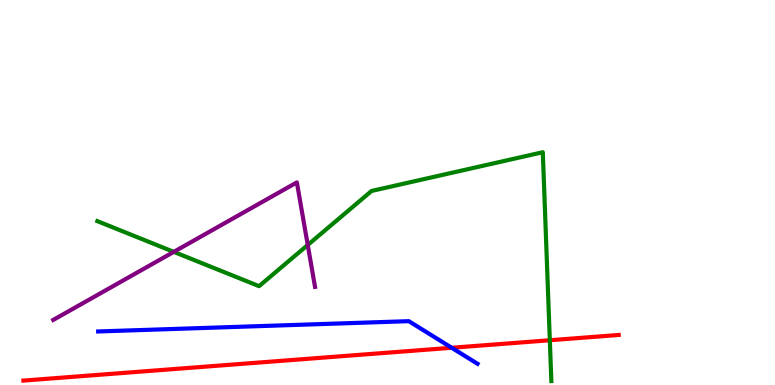[{'lines': ['blue', 'red'], 'intersections': [{'x': 5.83, 'y': 0.967}]}, {'lines': ['green', 'red'], 'intersections': [{'x': 7.09, 'y': 1.16}]}, {'lines': ['purple', 'red'], 'intersections': []}, {'lines': ['blue', 'green'], 'intersections': []}, {'lines': ['blue', 'purple'], 'intersections': []}, {'lines': ['green', 'purple'], 'intersections': [{'x': 2.24, 'y': 3.46}, {'x': 3.97, 'y': 3.64}]}]